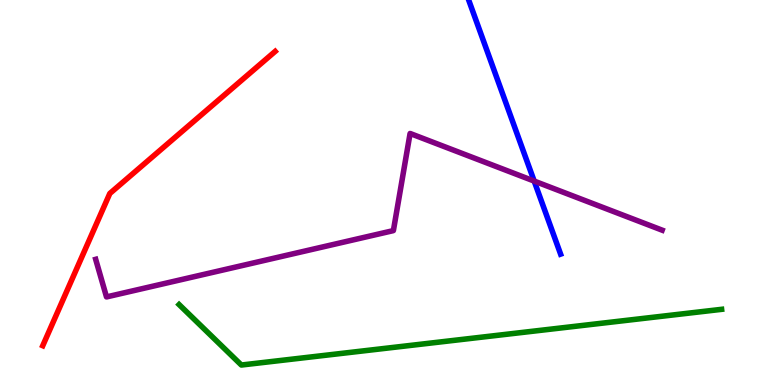[{'lines': ['blue', 'red'], 'intersections': []}, {'lines': ['green', 'red'], 'intersections': []}, {'lines': ['purple', 'red'], 'intersections': []}, {'lines': ['blue', 'green'], 'intersections': []}, {'lines': ['blue', 'purple'], 'intersections': [{'x': 6.89, 'y': 5.3}]}, {'lines': ['green', 'purple'], 'intersections': []}]